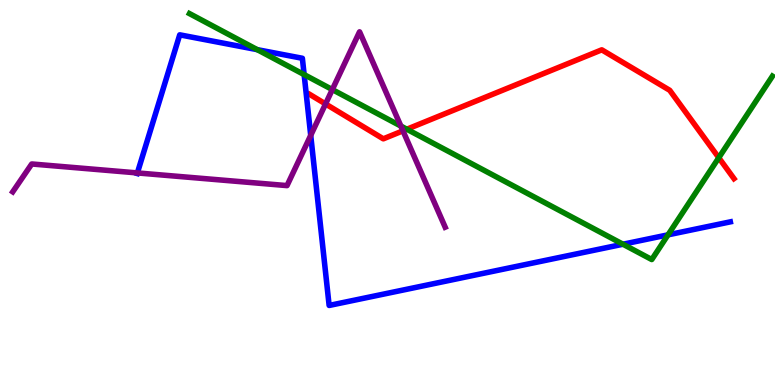[{'lines': ['blue', 'red'], 'intersections': []}, {'lines': ['green', 'red'], 'intersections': [{'x': 5.25, 'y': 6.64}, {'x': 9.27, 'y': 5.9}]}, {'lines': ['purple', 'red'], 'intersections': [{'x': 4.2, 'y': 7.3}, {'x': 5.2, 'y': 6.6}]}, {'lines': ['blue', 'green'], 'intersections': [{'x': 3.32, 'y': 8.71}, {'x': 3.92, 'y': 8.06}, {'x': 8.04, 'y': 3.66}, {'x': 8.62, 'y': 3.9}]}, {'lines': ['blue', 'purple'], 'intersections': [{'x': 1.77, 'y': 5.51}, {'x': 4.01, 'y': 6.48}]}, {'lines': ['green', 'purple'], 'intersections': [{'x': 4.29, 'y': 7.67}, {'x': 5.17, 'y': 6.73}]}]